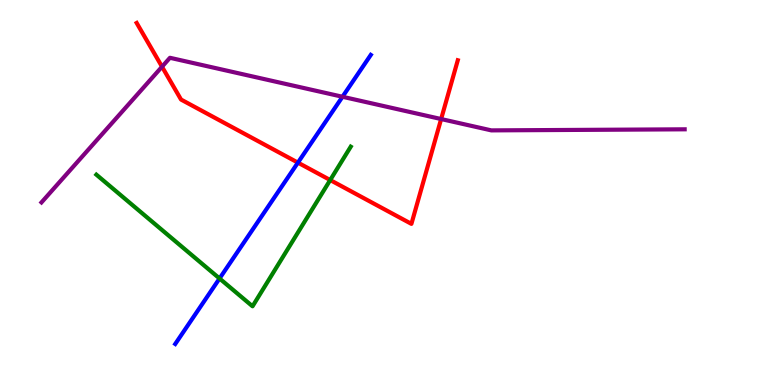[{'lines': ['blue', 'red'], 'intersections': [{'x': 3.84, 'y': 5.78}]}, {'lines': ['green', 'red'], 'intersections': [{'x': 4.26, 'y': 5.32}]}, {'lines': ['purple', 'red'], 'intersections': [{'x': 2.09, 'y': 8.27}, {'x': 5.69, 'y': 6.91}]}, {'lines': ['blue', 'green'], 'intersections': [{'x': 2.83, 'y': 2.77}]}, {'lines': ['blue', 'purple'], 'intersections': [{'x': 4.42, 'y': 7.49}]}, {'lines': ['green', 'purple'], 'intersections': []}]